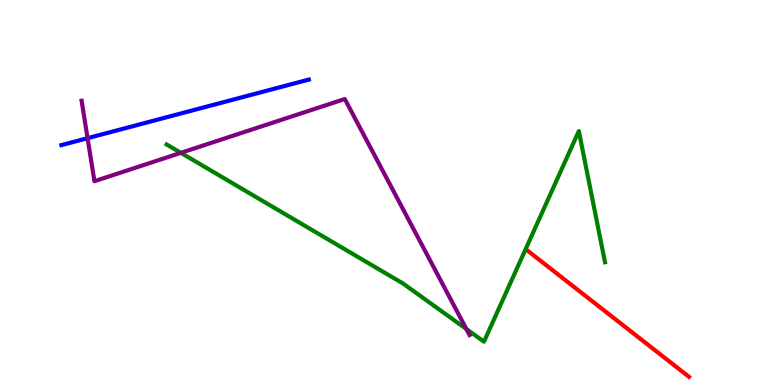[{'lines': ['blue', 'red'], 'intersections': []}, {'lines': ['green', 'red'], 'intersections': []}, {'lines': ['purple', 'red'], 'intersections': []}, {'lines': ['blue', 'green'], 'intersections': []}, {'lines': ['blue', 'purple'], 'intersections': [{'x': 1.13, 'y': 6.41}]}, {'lines': ['green', 'purple'], 'intersections': [{'x': 2.33, 'y': 6.03}, {'x': 6.02, 'y': 1.45}]}]